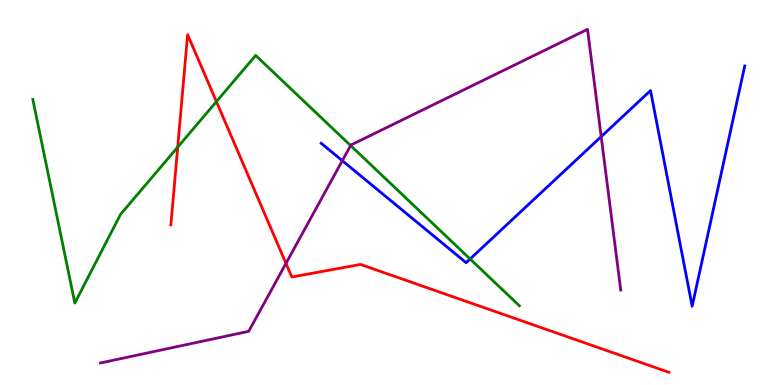[{'lines': ['blue', 'red'], 'intersections': []}, {'lines': ['green', 'red'], 'intersections': [{'x': 2.29, 'y': 6.18}, {'x': 2.79, 'y': 7.36}]}, {'lines': ['purple', 'red'], 'intersections': [{'x': 3.69, 'y': 3.16}]}, {'lines': ['blue', 'green'], 'intersections': [{'x': 6.07, 'y': 3.27}]}, {'lines': ['blue', 'purple'], 'intersections': [{'x': 4.42, 'y': 5.83}, {'x': 7.76, 'y': 6.45}]}, {'lines': ['green', 'purple'], 'intersections': [{'x': 4.52, 'y': 6.22}]}]